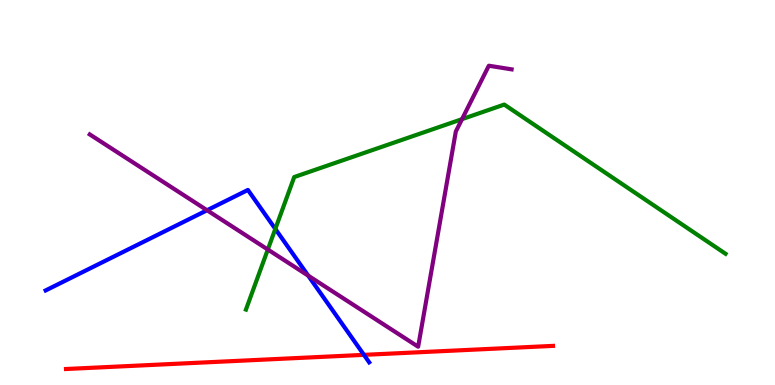[{'lines': ['blue', 'red'], 'intersections': [{'x': 4.7, 'y': 0.783}]}, {'lines': ['green', 'red'], 'intersections': []}, {'lines': ['purple', 'red'], 'intersections': []}, {'lines': ['blue', 'green'], 'intersections': [{'x': 3.55, 'y': 4.05}]}, {'lines': ['blue', 'purple'], 'intersections': [{'x': 2.67, 'y': 4.54}, {'x': 3.98, 'y': 2.84}]}, {'lines': ['green', 'purple'], 'intersections': [{'x': 3.46, 'y': 3.52}, {'x': 5.96, 'y': 6.91}]}]